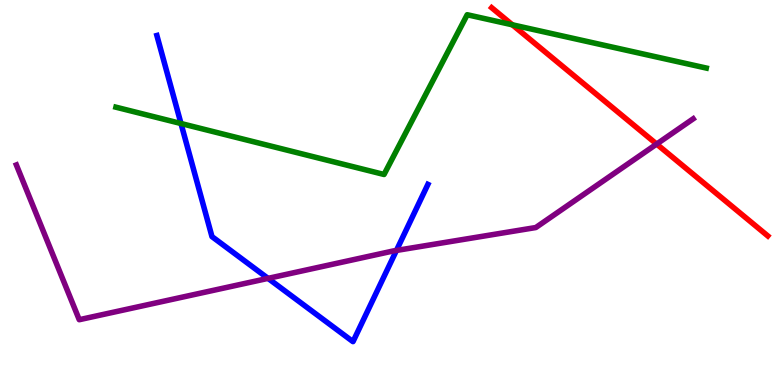[{'lines': ['blue', 'red'], 'intersections': []}, {'lines': ['green', 'red'], 'intersections': [{'x': 6.61, 'y': 9.36}]}, {'lines': ['purple', 'red'], 'intersections': [{'x': 8.47, 'y': 6.26}]}, {'lines': ['blue', 'green'], 'intersections': [{'x': 2.34, 'y': 6.79}]}, {'lines': ['blue', 'purple'], 'intersections': [{'x': 3.46, 'y': 2.77}, {'x': 5.12, 'y': 3.5}]}, {'lines': ['green', 'purple'], 'intersections': []}]